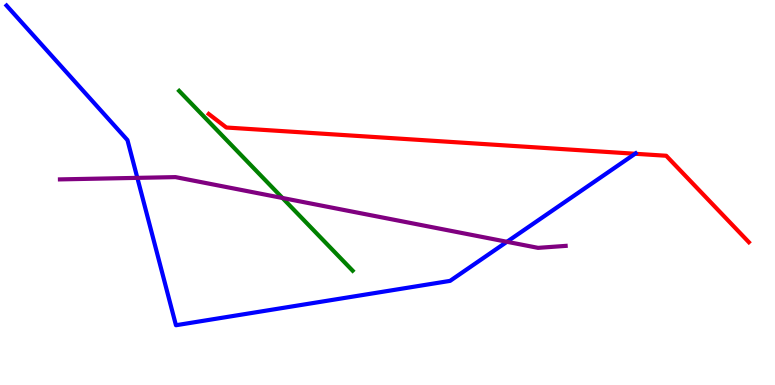[{'lines': ['blue', 'red'], 'intersections': [{'x': 8.19, 'y': 6.01}]}, {'lines': ['green', 'red'], 'intersections': []}, {'lines': ['purple', 'red'], 'intersections': []}, {'lines': ['blue', 'green'], 'intersections': []}, {'lines': ['blue', 'purple'], 'intersections': [{'x': 1.77, 'y': 5.38}, {'x': 6.54, 'y': 3.72}]}, {'lines': ['green', 'purple'], 'intersections': [{'x': 3.64, 'y': 4.86}]}]